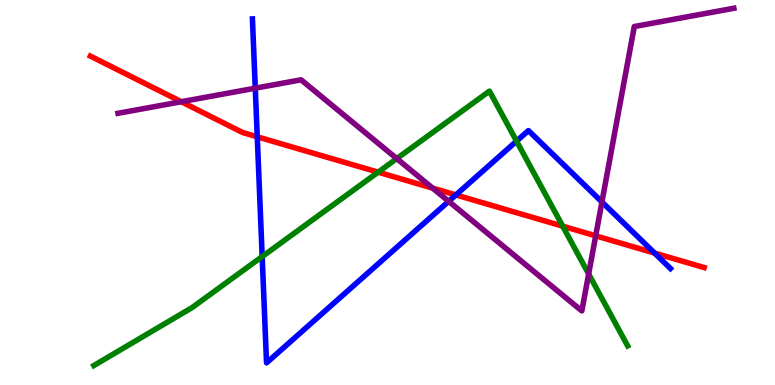[{'lines': ['blue', 'red'], 'intersections': [{'x': 3.32, 'y': 6.45}, {'x': 5.88, 'y': 4.94}, {'x': 8.45, 'y': 3.43}]}, {'lines': ['green', 'red'], 'intersections': [{'x': 4.88, 'y': 5.53}, {'x': 7.26, 'y': 4.13}]}, {'lines': ['purple', 'red'], 'intersections': [{'x': 2.34, 'y': 7.36}, {'x': 5.58, 'y': 5.11}, {'x': 7.69, 'y': 3.87}]}, {'lines': ['blue', 'green'], 'intersections': [{'x': 3.38, 'y': 3.34}, {'x': 6.67, 'y': 6.33}]}, {'lines': ['blue', 'purple'], 'intersections': [{'x': 3.29, 'y': 7.71}, {'x': 5.79, 'y': 4.77}, {'x': 7.77, 'y': 4.75}]}, {'lines': ['green', 'purple'], 'intersections': [{'x': 5.12, 'y': 5.88}, {'x': 7.6, 'y': 2.88}]}]